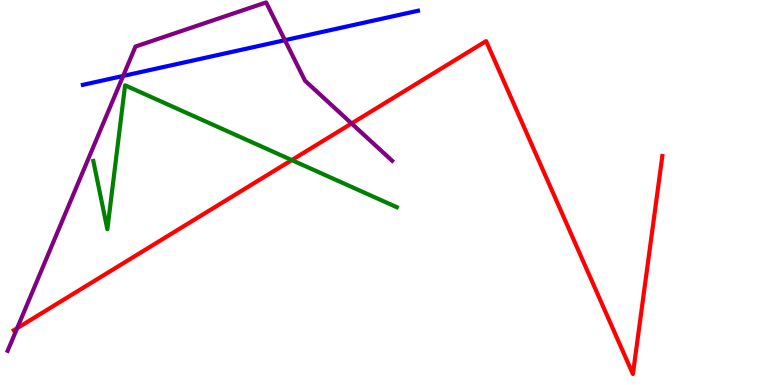[{'lines': ['blue', 'red'], 'intersections': []}, {'lines': ['green', 'red'], 'intersections': [{'x': 3.76, 'y': 5.84}]}, {'lines': ['purple', 'red'], 'intersections': [{'x': 0.221, 'y': 1.48}, {'x': 4.54, 'y': 6.79}]}, {'lines': ['blue', 'green'], 'intersections': []}, {'lines': ['blue', 'purple'], 'intersections': [{'x': 1.59, 'y': 8.03}, {'x': 3.68, 'y': 8.96}]}, {'lines': ['green', 'purple'], 'intersections': []}]